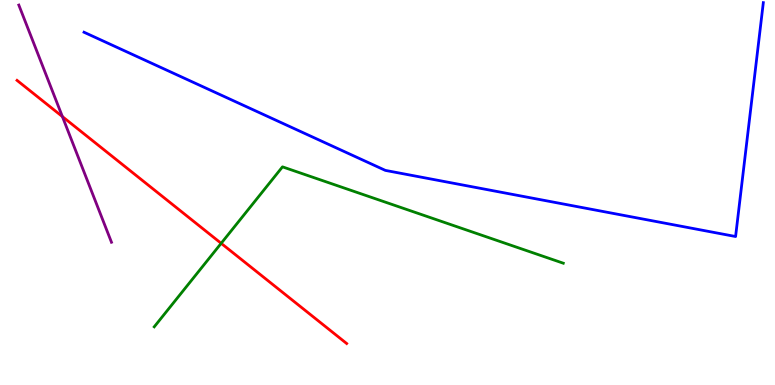[{'lines': ['blue', 'red'], 'intersections': []}, {'lines': ['green', 'red'], 'intersections': [{'x': 2.85, 'y': 3.68}]}, {'lines': ['purple', 'red'], 'intersections': [{'x': 0.805, 'y': 6.97}]}, {'lines': ['blue', 'green'], 'intersections': []}, {'lines': ['blue', 'purple'], 'intersections': []}, {'lines': ['green', 'purple'], 'intersections': []}]